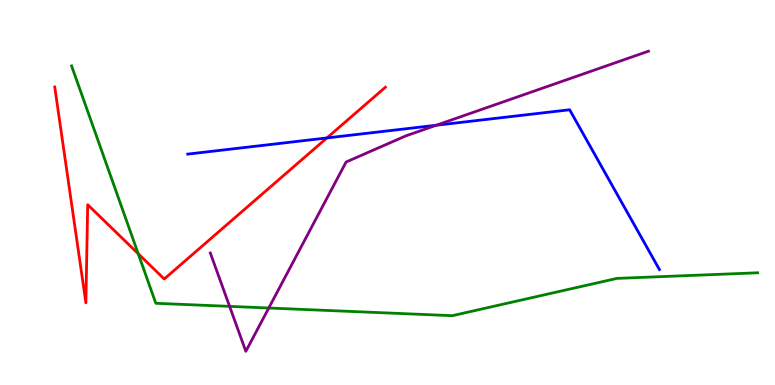[{'lines': ['blue', 'red'], 'intersections': [{'x': 4.22, 'y': 6.42}]}, {'lines': ['green', 'red'], 'intersections': [{'x': 1.78, 'y': 3.41}]}, {'lines': ['purple', 'red'], 'intersections': []}, {'lines': ['blue', 'green'], 'intersections': []}, {'lines': ['blue', 'purple'], 'intersections': [{'x': 5.63, 'y': 6.75}]}, {'lines': ['green', 'purple'], 'intersections': [{'x': 2.96, 'y': 2.04}, {'x': 3.47, 'y': 2.0}]}]